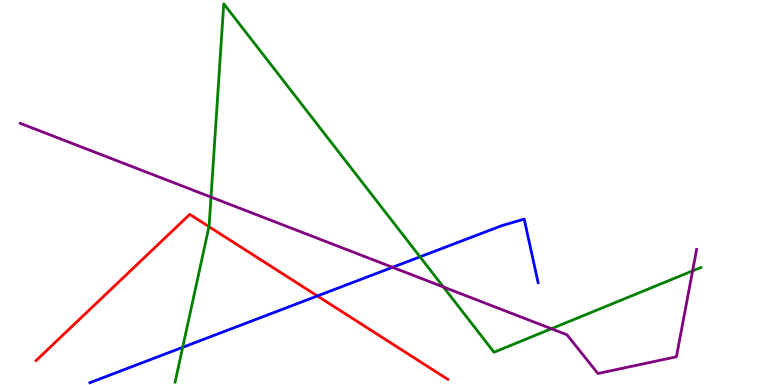[{'lines': ['blue', 'red'], 'intersections': [{'x': 4.1, 'y': 2.31}]}, {'lines': ['green', 'red'], 'intersections': [{'x': 2.7, 'y': 4.11}]}, {'lines': ['purple', 'red'], 'intersections': []}, {'lines': ['blue', 'green'], 'intersections': [{'x': 2.36, 'y': 0.979}, {'x': 5.42, 'y': 3.33}]}, {'lines': ['blue', 'purple'], 'intersections': [{'x': 5.07, 'y': 3.06}]}, {'lines': ['green', 'purple'], 'intersections': [{'x': 2.72, 'y': 4.88}, {'x': 5.72, 'y': 2.55}, {'x': 7.11, 'y': 1.46}, {'x': 8.94, 'y': 2.96}]}]